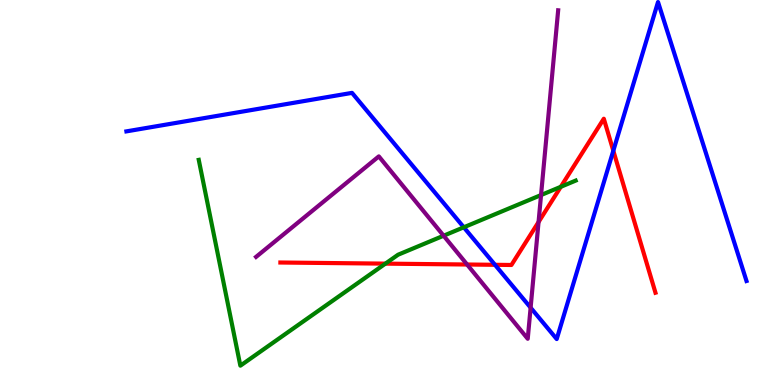[{'lines': ['blue', 'red'], 'intersections': [{'x': 6.39, 'y': 3.12}, {'x': 7.91, 'y': 6.08}]}, {'lines': ['green', 'red'], 'intersections': [{'x': 4.97, 'y': 3.15}, {'x': 7.24, 'y': 5.15}]}, {'lines': ['purple', 'red'], 'intersections': [{'x': 6.03, 'y': 3.13}, {'x': 6.95, 'y': 4.23}]}, {'lines': ['blue', 'green'], 'intersections': [{'x': 5.98, 'y': 4.1}]}, {'lines': ['blue', 'purple'], 'intersections': [{'x': 6.85, 'y': 2.01}]}, {'lines': ['green', 'purple'], 'intersections': [{'x': 5.72, 'y': 3.88}, {'x': 6.98, 'y': 4.93}]}]